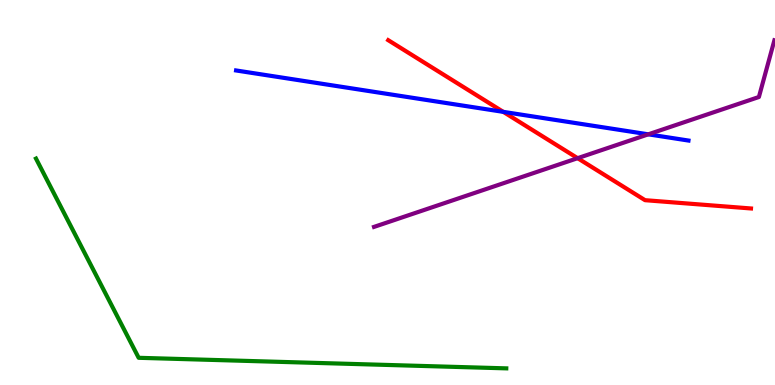[{'lines': ['blue', 'red'], 'intersections': [{'x': 6.49, 'y': 7.09}]}, {'lines': ['green', 'red'], 'intersections': []}, {'lines': ['purple', 'red'], 'intersections': [{'x': 7.45, 'y': 5.89}]}, {'lines': ['blue', 'green'], 'intersections': []}, {'lines': ['blue', 'purple'], 'intersections': [{'x': 8.37, 'y': 6.51}]}, {'lines': ['green', 'purple'], 'intersections': []}]